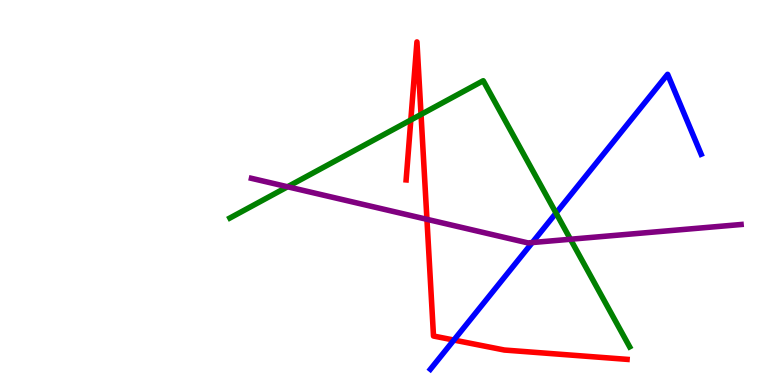[{'lines': ['blue', 'red'], 'intersections': [{'x': 5.86, 'y': 1.17}]}, {'lines': ['green', 'red'], 'intersections': [{'x': 5.3, 'y': 6.88}, {'x': 5.43, 'y': 7.03}]}, {'lines': ['purple', 'red'], 'intersections': [{'x': 5.51, 'y': 4.3}]}, {'lines': ['blue', 'green'], 'intersections': [{'x': 7.17, 'y': 4.47}]}, {'lines': ['blue', 'purple'], 'intersections': [{'x': 6.87, 'y': 3.7}]}, {'lines': ['green', 'purple'], 'intersections': [{'x': 3.71, 'y': 5.15}, {'x': 7.36, 'y': 3.79}]}]